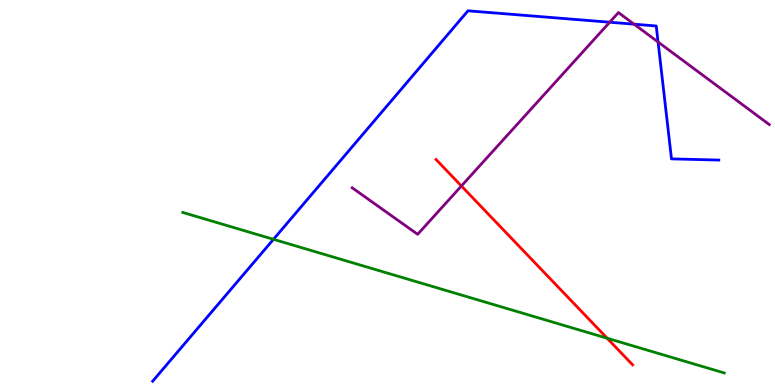[{'lines': ['blue', 'red'], 'intersections': []}, {'lines': ['green', 'red'], 'intersections': [{'x': 7.83, 'y': 1.21}]}, {'lines': ['purple', 'red'], 'intersections': [{'x': 5.95, 'y': 5.17}]}, {'lines': ['blue', 'green'], 'intersections': [{'x': 3.53, 'y': 3.78}]}, {'lines': ['blue', 'purple'], 'intersections': [{'x': 7.87, 'y': 9.42}, {'x': 8.18, 'y': 9.37}, {'x': 8.49, 'y': 8.91}]}, {'lines': ['green', 'purple'], 'intersections': []}]